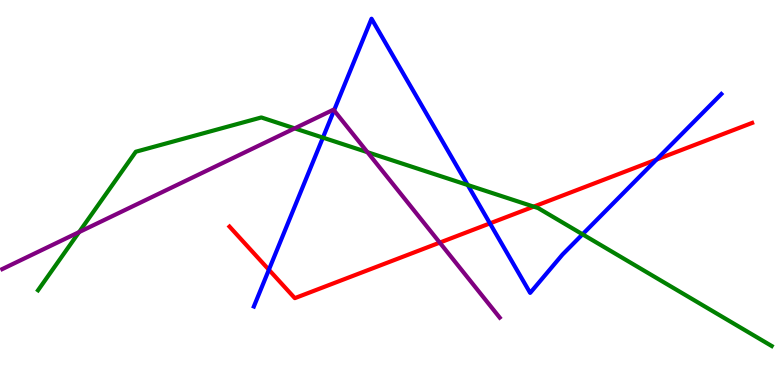[{'lines': ['blue', 'red'], 'intersections': [{'x': 3.47, 'y': 2.99}, {'x': 6.32, 'y': 4.2}, {'x': 8.47, 'y': 5.86}]}, {'lines': ['green', 'red'], 'intersections': [{'x': 6.89, 'y': 4.63}]}, {'lines': ['purple', 'red'], 'intersections': [{'x': 5.67, 'y': 3.7}]}, {'lines': ['blue', 'green'], 'intersections': [{'x': 4.17, 'y': 6.43}, {'x': 6.04, 'y': 5.19}, {'x': 7.52, 'y': 3.91}]}, {'lines': ['blue', 'purple'], 'intersections': [{'x': 4.31, 'y': 7.13}]}, {'lines': ['green', 'purple'], 'intersections': [{'x': 1.02, 'y': 3.97}, {'x': 3.8, 'y': 6.67}, {'x': 4.74, 'y': 6.05}]}]